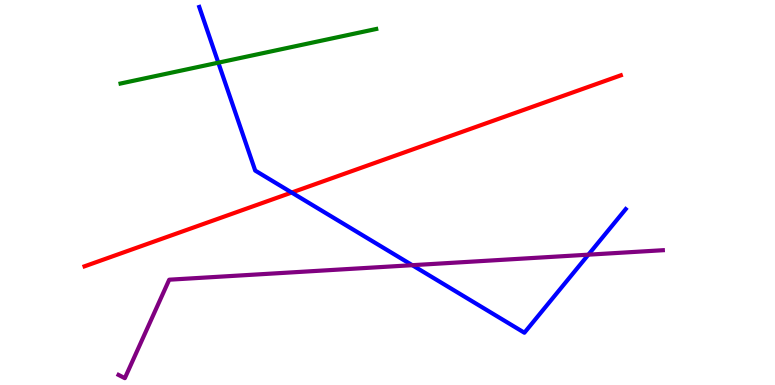[{'lines': ['blue', 'red'], 'intersections': [{'x': 3.76, 'y': 5.0}]}, {'lines': ['green', 'red'], 'intersections': []}, {'lines': ['purple', 'red'], 'intersections': []}, {'lines': ['blue', 'green'], 'intersections': [{'x': 2.82, 'y': 8.37}]}, {'lines': ['blue', 'purple'], 'intersections': [{'x': 5.32, 'y': 3.11}, {'x': 7.59, 'y': 3.39}]}, {'lines': ['green', 'purple'], 'intersections': []}]